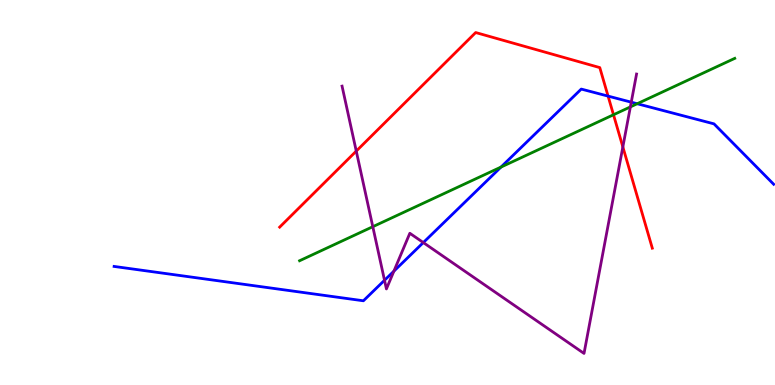[{'lines': ['blue', 'red'], 'intersections': [{'x': 7.85, 'y': 7.5}]}, {'lines': ['green', 'red'], 'intersections': [{'x': 7.92, 'y': 7.02}]}, {'lines': ['purple', 'red'], 'intersections': [{'x': 4.6, 'y': 6.08}, {'x': 8.04, 'y': 6.18}]}, {'lines': ['blue', 'green'], 'intersections': [{'x': 6.46, 'y': 5.66}, {'x': 8.22, 'y': 7.31}]}, {'lines': ['blue', 'purple'], 'intersections': [{'x': 4.96, 'y': 2.72}, {'x': 5.08, 'y': 2.96}, {'x': 5.46, 'y': 3.7}, {'x': 8.15, 'y': 7.35}]}, {'lines': ['green', 'purple'], 'intersections': [{'x': 4.81, 'y': 4.11}, {'x': 8.13, 'y': 7.22}]}]